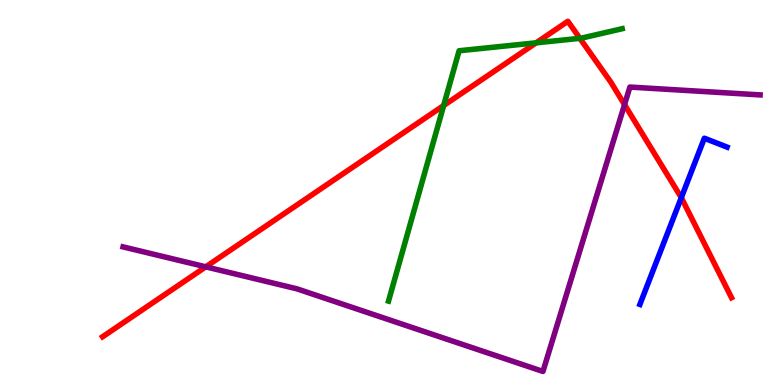[{'lines': ['blue', 'red'], 'intersections': [{'x': 8.79, 'y': 4.87}]}, {'lines': ['green', 'red'], 'intersections': [{'x': 5.72, 'y': 7.26}, {'x': 6.92, 'y': 8.89}, {'x': 7.48, 'y': 9.0}]}, {'lines': ['purple', 'red'], 'intersections': [{'x': 2.65, 'y': 3.07}, {'x': 8.06, 'y': 7.28}]}, {'lines': ['blue', 'green'], 'intersections': []}, {'lines': ['blue', 'purple'], 'intersections': []}, {'lines': ['green', 'purple'], 'intersections': []}]